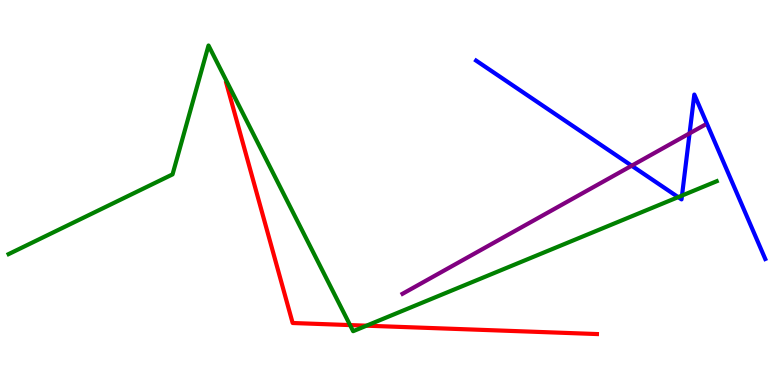[{'lines': ['blue', 'red'], 'intersections': []}, {'lines': ['green', 'red'], 'intersections': [{'x': 4.52, 'y': 1.56}, {'x': 4.73, 'y': 1.54}]}, {'lines': ['purple', 'red'], 'intersections': []}, {'lines': ['blue', 'green'], 'intersections': [{'x': 8.75, 'y': 4.88}, {'x': 8.8, 'y': 4.92}]}, {'lines': ['blue', 'purple'], 'intersections': [{'x': 8.15, 'y': 5.7}, {'x': 8.9, 'y': 6.54}]}, {'lines': ['green', 'purple'], 'intersections': []}]